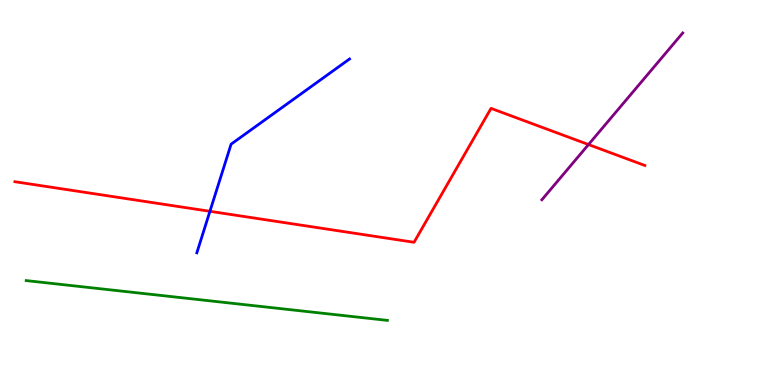[{'lines': ['blue', 'red'], 'intersections': [{'x': 2.71, 'y': 4.51}]}, {'lines': ['green', 'red'], 'intersections': []}, {'lines': ['purple', 'red'], 'intersections': [{'x': 7.59, 'y': 6.25}]}, {'lines': ['blue', 'green'], 'intersections': []}, {'lines': ['blue', 'purple'], 'intersections': []}, {'lines': ['green', 'purple'], 'intersections': []}]